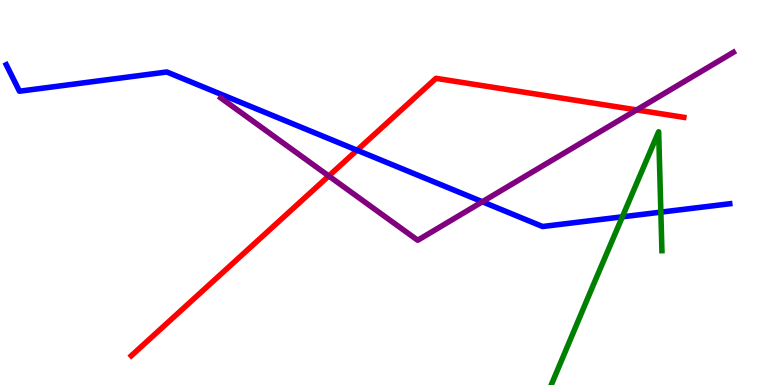[{'lines': ['blue', 'red'], 'intersections': [{'x': 4.61, 'y': 6.1}]}, {'lines': ['green', 'red'], 'intersections': []}, {'lines': ['purple', 'red'], 'intersections': [{'x': 4.24, 'y': 5.43}, {'x': 8.21, 'y': 7.15}]}, {'lines': ['blue', 'green'], 'intersections': [{'x': 8.03, 'y': 4.37}, {'x': 8.53, 'y': 4.49}]}, {'lines': ['blue', 'purple'], 'intersections': [{'x': 6.22, 'y': 4.76}]}, {'lines': ['green', 'purple'], 'intersections': []}]